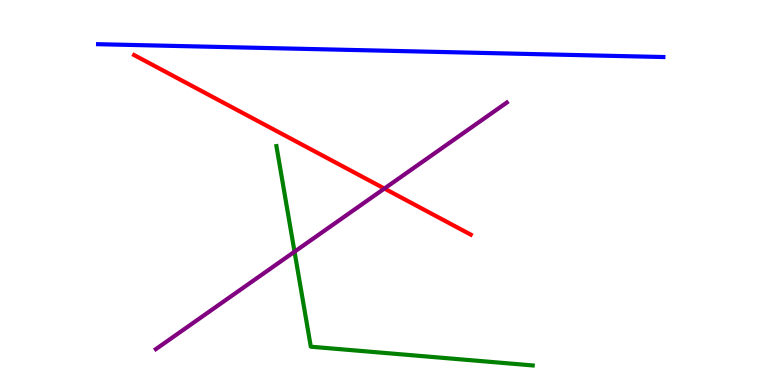[{'lines': ['blue', 'red'], 'intersections': []}, {'lines': ['green', 'red'], 'intersections': []}, {'lines': ['purple', 'red'], 'intersections': [{'x': 4.96, 'y': 5.1}]}, {'lines': ['blue', 'green'], 'intersections': []}, {'lines': ['blue', 'purple'], 'intersections': []}, {'lines': ['green', 'purple'], 'intersections': [{'x': 3.8, 'y': 3.46}]}]